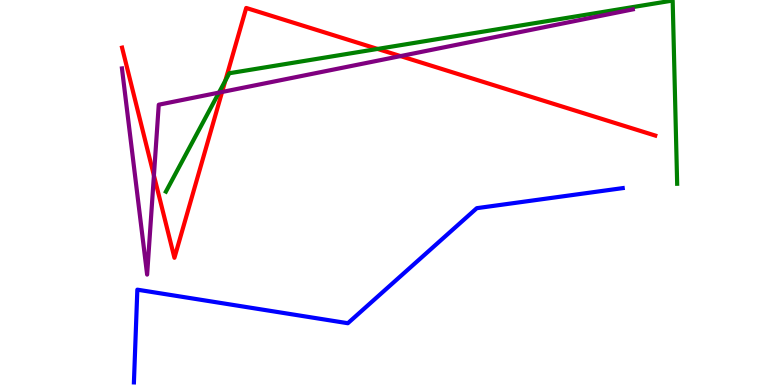[{'lines': ['blue', 'red'], 'intersections': []}, {'lines': ['green', 'red'], 'intersections': [{'x': 2.91, 'y': 7.9}, {'x': 4.87, 'y': 8.73}]}, {'lines': ['purple', 'red'], 'intersections': [{'x': 1.99, 'y': 5.44}, {'x': 2.87, 'y': 7.61}, {'x': 5.17, 'y': 8.54}]}, {'lines': ['blue', 'green'], 'intersections': []}, {'lines': ['blue', 'purple'], 'intersections': []}, {'lines': ['green', 'purple'], 'intersections': [{'x': 2.83, 'y': 7.59}]}]